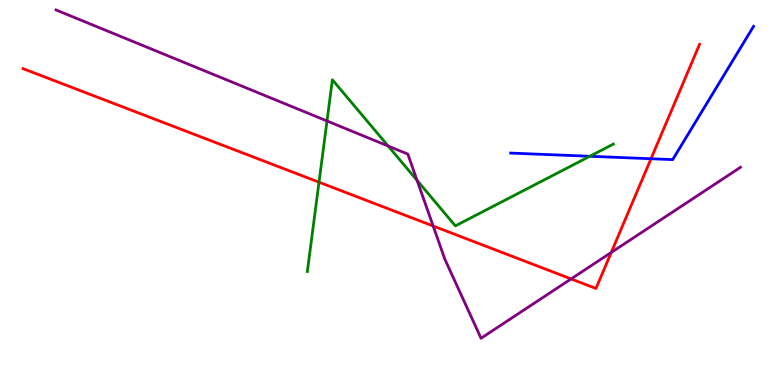[{'lines': ['blue', 'red'], 'intersections': [{'x': 8.4, 'y': 5.88}]}, {'lines': ['green', 'red'], 'intersections': [{'x': 4.12, 'y': 5.27}]}, {'lines': ['purple', 'red'], 'intersections': [{'x': 5.59, 'y': 4.13}, {'x': 7.37, 'y': 2.76}, {'x': 7.89, 'y': 3.44}]}, {'lines': ['blue', 'green'], 'intersections': [{'x': 7.61, 'y': 5.94}]}, {'lines': ['blue', 'purple'], 'intersections': []}, {'lines': ['green', 'purple'], 'intersections': [{'x': 4.22, 'y': 6.86}, {'x': 5.01, 'y': 6.21}, {'x': 5.38, 'y': 5.32}]}]